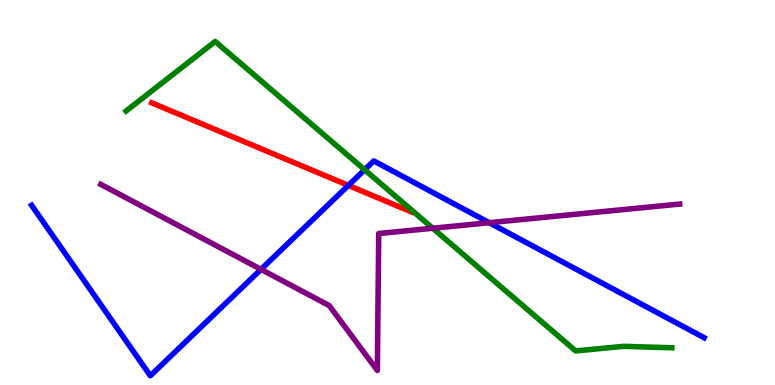[{'lines': ['blue', 'red'], 'intersections': [{'x': 4.49, 'y': 5.18}]}, {'lines': ['green', 'red'], 'intersections': []}, {'lines': ['purple', 'red'], 'intersections': []}, {'lines': ['blue', 'green'], 'intersections': [{'x': 4.7, 'y': 5.59}]}, {'lines': ['blue', 'purple'], 'intersections': [{'x': 3.37, 'y': 3.0}, {'x': 6.31, 'y': 4.22}]}, {'lines': ['green', 'purple'], 'intersections': [{'x': 5.58, 'y': 4.07}]}]